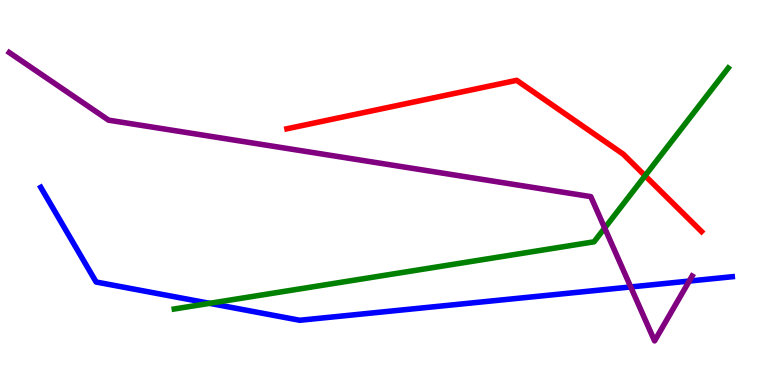[{'lines': ['blue', 'red'], 'intersections': []}, {'lines': ['green', 'red'], 'intersections': [{'x': 8.32, 'y': 5.44}]}, {'lines': ['purple', 'red'], 'intersections': []}, {'lines': ['blue', 'green'], 'intersections': [{'x': 2.7, 'y': 2.12}]}, {'lines': ['blue', 'purple'], 'intersections': [{'x': 8.14, 'y': 2.55}, {'x': 8.89, 'y': 2.7}]}, {'lines': ['green', 'purple'], 'intersections': [{'x': 7.8, 'y': 4.08}]}]